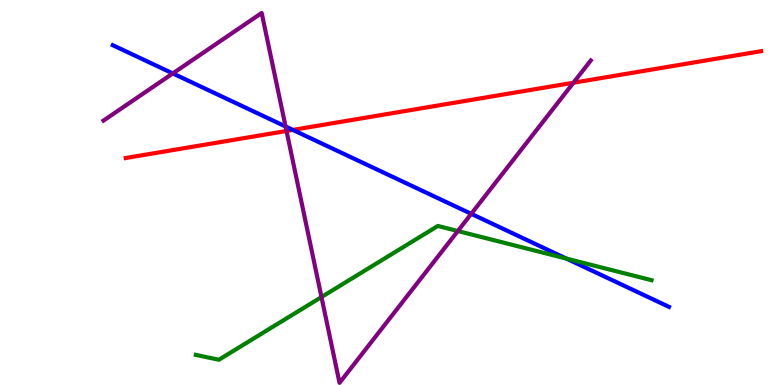[{'lines': ['blue', 'red'], 'intersections': [{'x': 3.78, 'y': 6.63}]}, {'lines': ['green', 'red'], 'intersections': []}, {'lines': ['purple', 'red'], 'intersections': [{'x': 3.7, 'y': 6.6}, {'x': 7.4, 'y': 7.85}]}, {'lines': ['blue', 'green'], 'intersections': [{'x': 7.31, 'y': 3.28}]}, {'lines': ['blue', 'purple'], 'intersections': [{'x': 2.23, 'y': 8.09}, {'x': 3.68, 'y': 6.71}, {'x': 6.08, 'y': 4.45}]}, {'lines': ['green', 'purple'], 'intersections': [{'x': 4.15, 'y': 2.28}, {'x': 5.91, 'y': 4.0}]}]